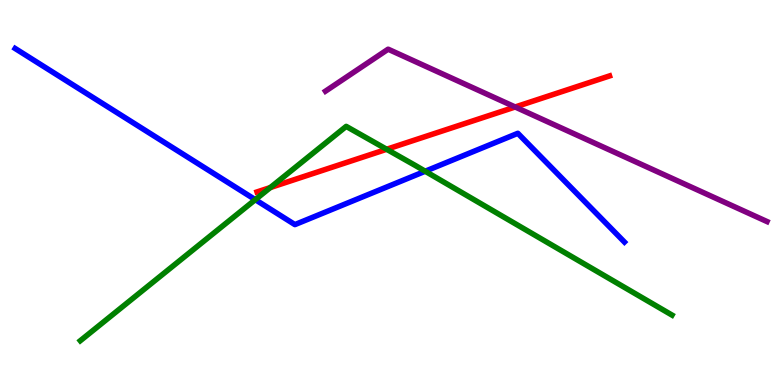[{'lines': ['blue', 'red'], 'intersections': []}, {'lines': ['green', 'red'], 'intersections': [{'x': 3.49, 'y': 5.13}, {'x': 4.99, 'y': 6.12}]}, {'lines': ['purple', 'red'], 'intersections': [{'x': 6.65, 'y': 7.22}]}, {'lines': ['blue', 'green'], 'intersections': [{'x': 3.29, 'y': 4.81}, {'x': 5.49, 'y': 5.55}]}, {'lines': ['blue', 'purple'], 'intersections': []}, {'lines': ['green', 'purple'], 'intersections': []}]